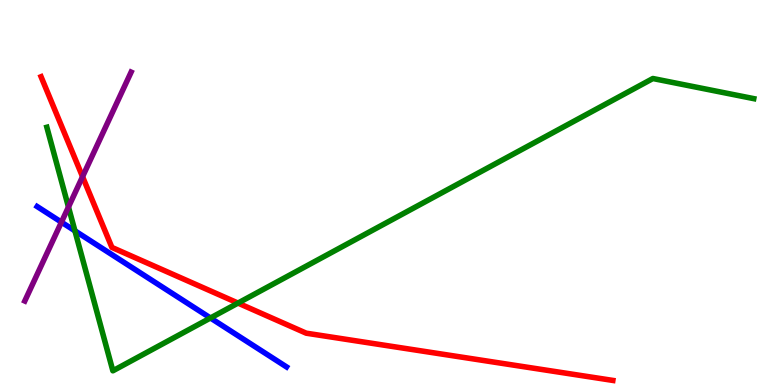[{'lines': ['blue', 'red'], 'intersections': []}, {'lines': ['green', 'red'], 'intersections': [{'x': 3.07, 'y': 2.13}]}, {'lines': ['purple', 'red'], 'intersections': [{'x': 1.07, 'y': 5.41}]}, {'lines': ['blue', 'green'], 'intersections': [{'x': 0.967, 'y': 4.0}, {'x': 2.72, 'y': 1.74}]}, {'lines': ['blue', 'purple'], 'intersections': [{'x': 0.793, 'y': 4.23}]}, {'lines': ['green', 'purple'], 'intersections': [{'x': 0.883, 'y': 4.62}]}]